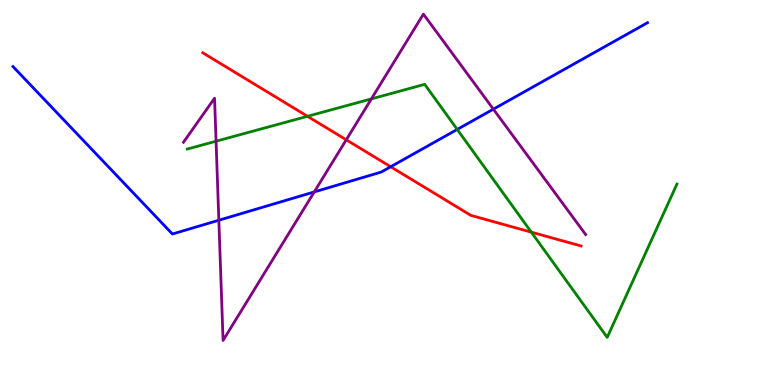[{'lines': ['blue', 'red'], 'intersections': [{'x': 5.04, 'y': 5.67}]}, {'lines': ['green', 'red'], 'intersections': [{'x': 3.97, 'y': 6.98}, {'x': 6.86, 'y': 3.97}]}, {'lines': ['purple', 'red'], 'intersections': [{'x': 4.47, 'y': 6.37}]}, {'lines': ['blue', 'green'], 'intersections': [{'x': 5.9, 'y': 6.64}]}, {'lines': ['blue', 'purple'], 'intersections': [{'x': 2.82, 'y': 4.28}, {'x': 4.05, 'y': 5.01}, {'x': 6.37, 'y': 7.16}]}, {'lines': ['green', 'purple'], 'intersections': [{'x': 2.79, 'y': 6.33}, {'x': 4.79, 'y': 7.43}]}]